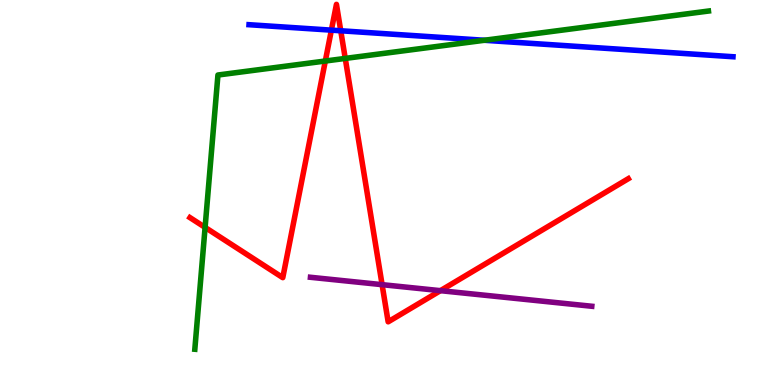[{'lines': ['blue', 'red'], 'intersections': [{'x': 4.28, 'y': 9.22}, {'x': 4.4, 'y': 9.2}]}, {'lines': ['green', 'red'], 'intersections': [{'x': 2.65, 'y': 4.09}, {'x': 4.2, 'y': 8.42}, {'x': 4.45, 'y': 8.48}]}, {'lines': ['purple', 'red'], 'intersections': [{'x': 4.93, 'y': 2.61}, {'x': 5.68, 'y': 2.45}]}, {'lines': ['blue', 'green'], 'intersections': [{'x': 6.25, 'y': 8.95}]}, {'lines': ['blue', 'purple'], 'intersections': []}, {'lines': ['green', 'purple'], 'intersections': []}]